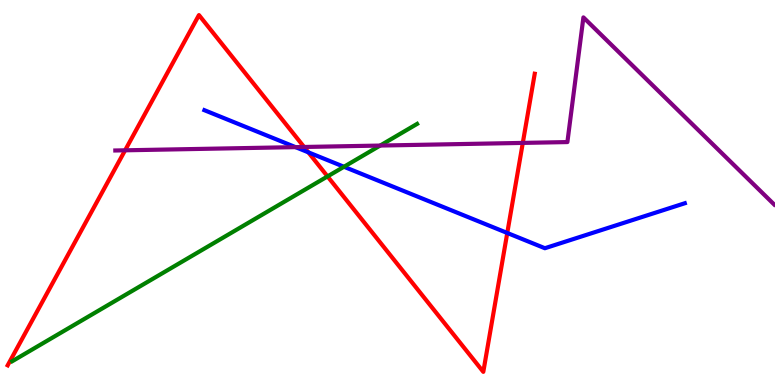[{'lines': ['blue', 'red'], 'intersections': [{'x': 3.98, 'y': 6.04}, {'x': 6.55, 'y': 3.95}]}, {'lines': ['green', 'red'], 'intersections': [{'x': 4.23, 'y': 5.42}]}, {'lines': ['purple', 'red'], 'intersections': [{'x': 1.61, 'y': 6.1}, {'x': 3.92, 'y': 6.18}, {'x': 6.75, 'y': 6.29}]}, {'lines': ['blue', 'green'], 'intersections': [{'x': 4.44, 'y': 5.67}]}, {'lines': ['blue', 'purple'], 'intersections': [{'x': 3.81, 'y': 6.18}]}, {'lines': ['green', 'purple'], 'intersections': [{'x': 4.91, 'y': 6.22}]}]